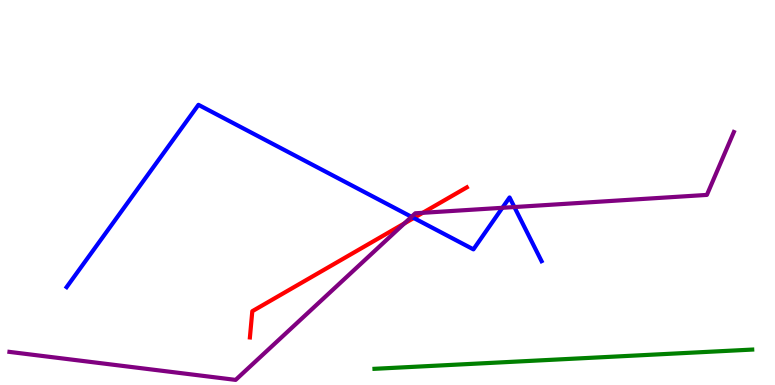[{'lines': ['blue', 'red'], 'intersections': [{'x': 5.34, 'y': 4.34}]}, {'lines': ['green', 'red'], 'intersections': []}, {'lines': ['purple', 'red'], 'intersections': [{'x': 5.22, 'y': 4.2}, {'x': 5.45, 'y': 4.47}]}, {'lines': ['blue', 'green'], 'intersections': []}, {'lines': ['blue', 'purple'], 'intersections': [{'x': 5.31, 'y': 4.37}, {'x': 6.48, 'y': 4.6}, {'x': 6.64, 'y': 4.62}]}, {'lines': ['green', 'purple'], 'intersections': []}]